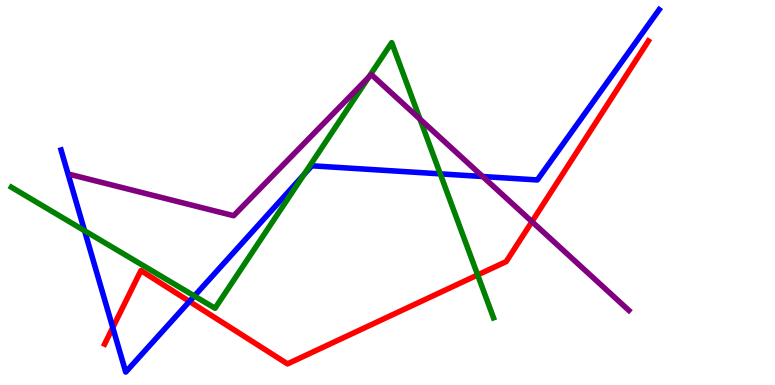[{'lines': ['blue', 'red'], 'intersections': [{'x': 1.46, 'y': 1.49}, {'x': 2.44, 'y': 2.17}]}, {'lines': ['green', 'red'], 'intersections': [{'x': 6.16, 'y': 2.86}]}, {'lines': ['purple', 'red'], 'intersections': [{'x': 6.86, 'y': 4.24}]}, {'lines': ['blue', 'green'], 'intersections': [{'x': 1.09, 'y': 4.01}, {'x': 2.51, 'y': 2.31}, {'x': 3.92, 'y': 5.47}, {'x': 5.68, 'y': 5.48}]}, {'lines': ['blue', 'purple'], 'intersections': [{'x': 6.23, 'y': 5.41}]}, {'lines': ['green', 'purple'], 'intersections': [{'x': 4.76, 'y': 7.99}, {'x': 5.42, 'y': 6.91}]}]